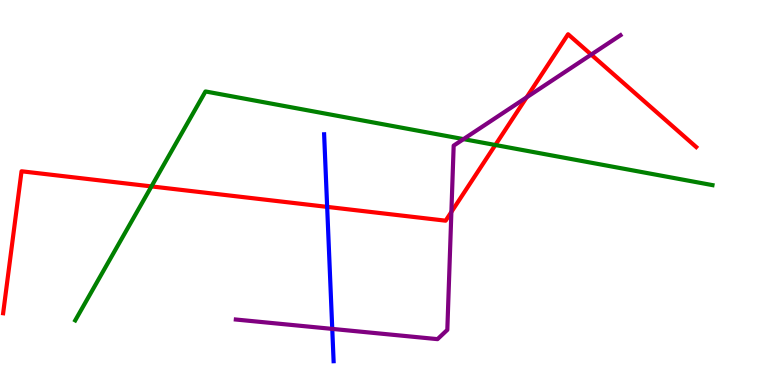[{'lines': ['blue', 'red'], 'intersections': [{'x': 4.22, 'y': 4.63}]}, {'lines': ['green', 'red'], 'intersections': [{'x': 1.95, 'y': 5.16}, {'x': 6.39, 'y': 6.23}]}, {'lines': ['purple', 'red'], 'intersections': [{'x': 5.82, 'y': 4.49}, {'x': 6.8, 'y': 7.47}, {'x': 7.63, 'y': 8.58}]}, {'lines': ['blue', 'green'], 'intersections': []}, {'lines': ['blue', 'purple'], 'intersections': [{'x': 4.29, 'y': 1.46}]}, {'lines': ['green', 'purple'], 'intersections': [{'x': 5.98, 'y': 6.39}]}]